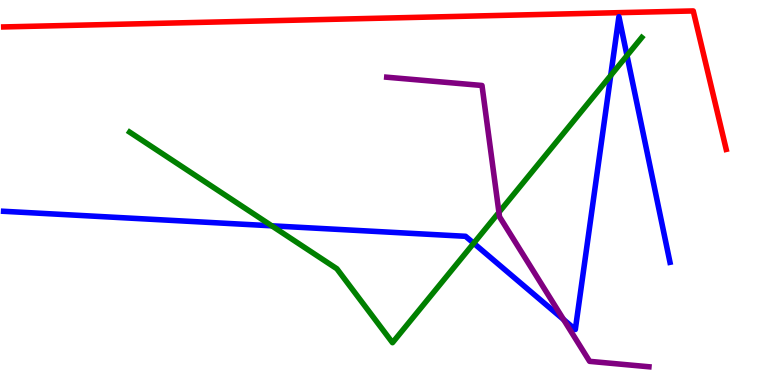[{'lines': ['blue', 'red'], 'intersections': []}, {'lines': ['green', 'red'], 'intersections': []}, {'lines': ['purple', 'red'], 'intersections': []}, {'lines': ['blue', 'green'], 'intersections': [{'x': 3.51, 'y': 4.13}, {'x': 6.11, 'y': 3.68}, {'x': 7.88, 'y': 8.04}, {'x': 8.09, 'y': 8.56}]}, {'lines': ['blue', 'purple'], 'intersections': [{'x': 7.27, 'y': 1.7}]}, {'lines': ['green', 'purple'], 'intersections': [{'x': 6.44, 'y': 4.48}]}]